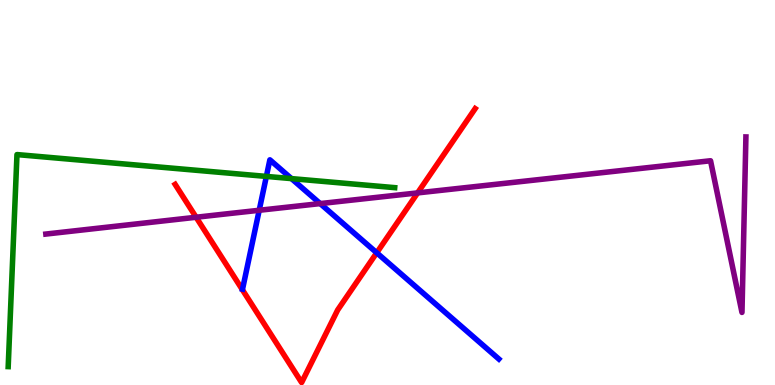[{'lines': ['blue', 'red'], 'intersections': [{'x': 4.86, 'y': 3.43}]}, {'lines': ['green', 'red'], 'intersections': []}, {'lines': ['purple', 'red'], 'intersections': [{'x': 2.53, 'y': 4.36}, {'x': 5.39, 'y': 4.99}]}, {'lines': ['blue', 'green'], 'intersections': [{'x': 3.44, 'y': 5.42}, {'x': 3.76, 'y': 5.36}]}, {'lines': ['blue', 'purple'], 'intersections': [{'x': 3.34, 'y': 4.54}, {'x': 4.13, 'y': 4.71}]}, {'lines': ['green', 'purple'], 'intersections': []}]